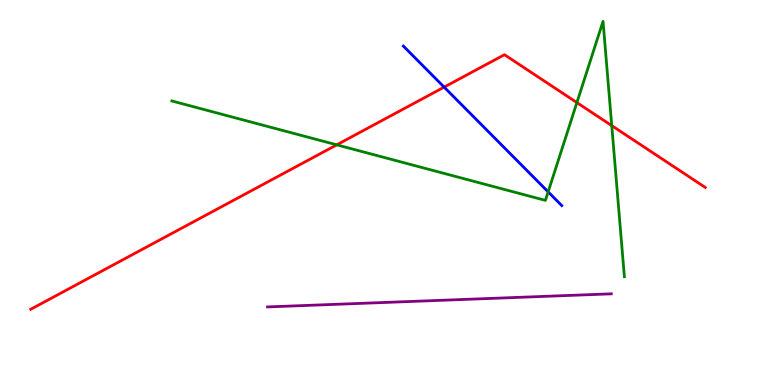[{'lines': ['blue', 'red'], 'intersections': [{'x': 5.73, 'y': 7.74}]}, {'lines': ['green', 'red'], 'intersections': [{'x': 4.34, 'y': 6.24}, {'x': 7.44, 'y': 7.34}, {'x': 7.89, 'y': 6.74}]}, {'lines': ['purple', 'red'], 'intersections': []}, {'lines': ['blue', 'green'], 'intersections': [{'x': 7.07, 'y': 5.02}]}, {'lines': ['blue', 'purple'], 'intersections': []}, {'lines': ['green', 'purple'], 'intersections': []}]